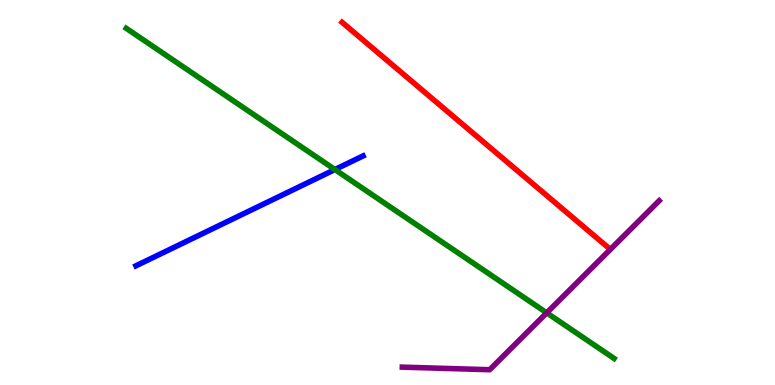[{'lines': ['blue', 'red'], 'intersections': []}, {'lines': ['green', 'red'], 'intersections': []}, {'lines': ['purple', 'red'], 'intersections': []}, {'lines': ['blue', 'green'], 'intersections': [{'x': 4.32, 'y': 5.6}]}, {'lines': ['blue', 'purple'], 'intersections': []}, {'lines': ['green', 'purple'], 'intersections': [{'x': 7.05, 'y': 1.87}]}]